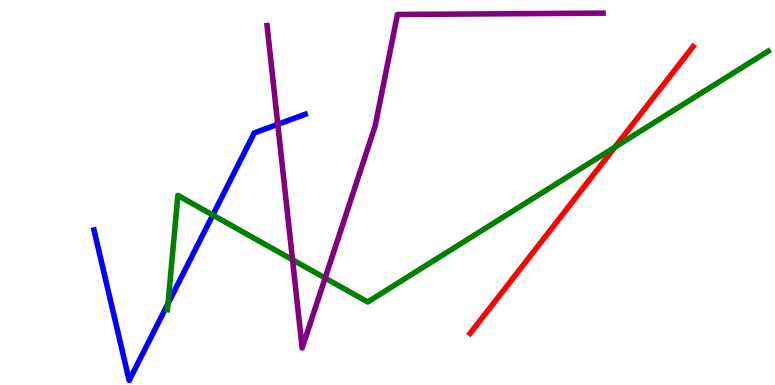[{'lines': ['blue', 'red'], 'intersections': []}, {'lines': ['green', 'red'], 'intersections': [{'x': 7.93, 'y': 6.18}]}, {'lines': ['purple', 'red'], 'intersections': []}, {'lines': ['blue', 'green'], 'intersections': [{'x': 2.17, 'y': 2.11}, {'x': 2.75, 'y': 4.41}]}, {'lines': ['blue', 'purple'], 'intersections': [{'x': 3.58, 'y': 6.77}]}, {'lines': ['green', 'purple'], 'intersections': [{'x': 3.77, 'y': 3.25}, {'x': 4.2, 'y': 2.78}]}]